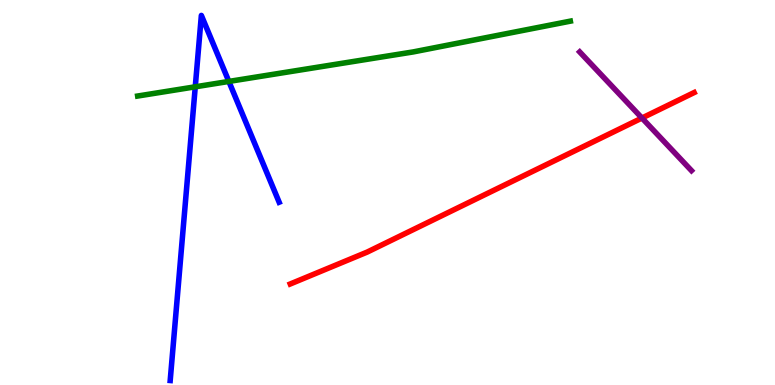[{'lines': ['blue', 'red'], 'intersections': []}, {'lines': ['green', 'red'], 'intersections': []}, {'lines': ['purple', 'red'], 'intersections': [{'x': 8.28, 'y': 6.93}]}, {'lines': ['blue', 'green'], 'intersections': [{'x': 2.52, 'y': 7.75}, {'x': 2.95, 'y': 7.88}]}, {'lines': ['blue', 'purple'], 'intersections': []}, {'lines': ['green', 'purple'], 'intersections': []}]